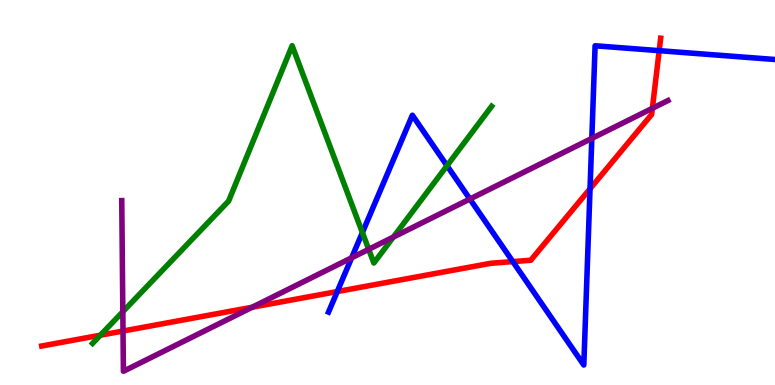[{'lines': ['blue', 'red'], 'intersections': [{'x': 4.35, 'y': 2.43}, {'x': 6.62, 'y': 3.21}, {'x': 7.61, 'y': 5.1}, {'x': 8.51, 'y': 8.68}]}, {'lines': ['green', 'red'], 'intersections': [{'x': 1.3, 'y': 1.29}]}, {'lines': ['purple', 'red'], 'intersections': [{'x': 1.59, 'y': 1.4}, {'x': 3.25, 'y': 2.02}, {'x': 8.42, 'y': 7.19}]}, {'lines': ['blue', 'green'], 'intersections': [{'x': 4.68, 'y': 3.96}, {'x': 5.77, 'y': 5.7}]}, {'lines': ['blue', 'purple'], 'intersections': [{'x': 4.54, 'y': 3.3}, {'x': 6.06, 'y': 4.83}, {'x': 7.64, 'y': 6.41}]}, {'lines': ['green', 'purple'], 'intersections': [{'x': 1.58, 'y': 1.9}, {'x': 4.76, 'y': 3.52}, {'x': 5.08, 'y': 3.84}]}]